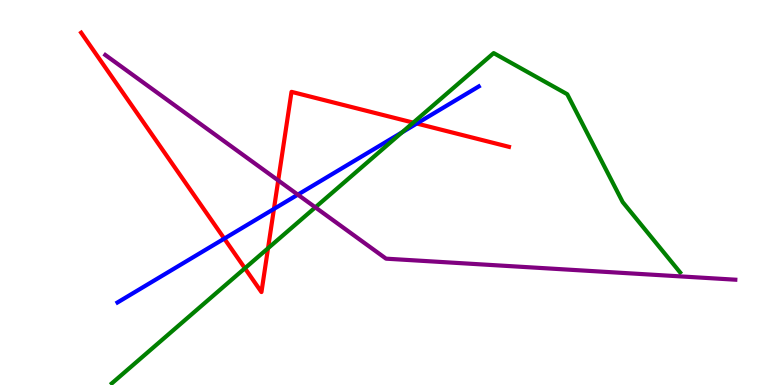[{'lines': ['blue', 'red'], 'intersections': [{'x': 2.89, 'y': 3.8}, {'x': 3.53, 'y': 4.57}, {'x': 5.38, 'y': 6.79}]}, {'lines': ['green', 'red'], 'intersections': [{'x': 3.16, 'y': 3.03}, {'x': 3.46, 'y': 3.55}, {'x': 5.33, 'y': 6.81}]}, {'lines': ['purple', 'red'], 'intersections': [{'x': 3.59, 'y': 5.31}]}, {'lines': ['blue', 'green'], 'intersections': [{'x': 5.19, 'y': 6.56}]}, {'lines': ['blue', 'purple'], 'intersections': [{'x': 3.84, 'y': 4.94}]}, {'lines': ['green', 'purple'], 'intersections': [{'x': 4.07, 'y': 4.61}]}]